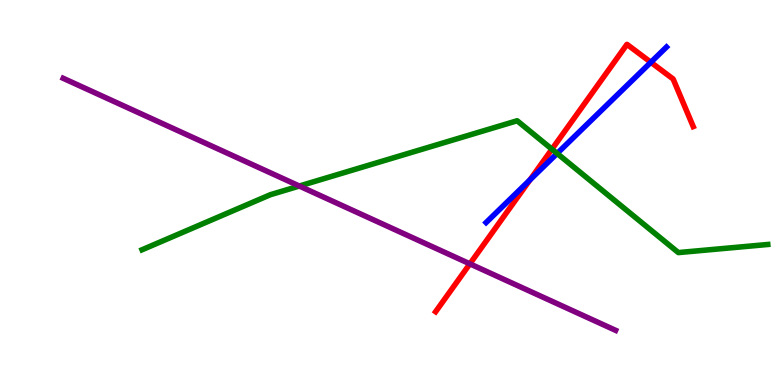[{'lines': ['blue', 'red'], 'intersections': [{'x': 6.84, 'y': 5.33}, {'x': 8.4, 'y': 8.38}]}, {'lines': ['green', 'red'], 'intersections': [{'x': 7.12, 'y': 6.12}]}, {'lines': ['purple', 'red'], 'intersections': [{'x': 6.06, 'y': 3.15}]}, {'lines': ['blue', 'green'], 'intersections': [{'x': 7.19, 'y': 6.01}]}, {'lines': ['blue', 'purple'], 'intersections': []}, {'lines': ['green', 'purple'], 'intersections': [{'x': 3.86, 'y': 5.17}]}]